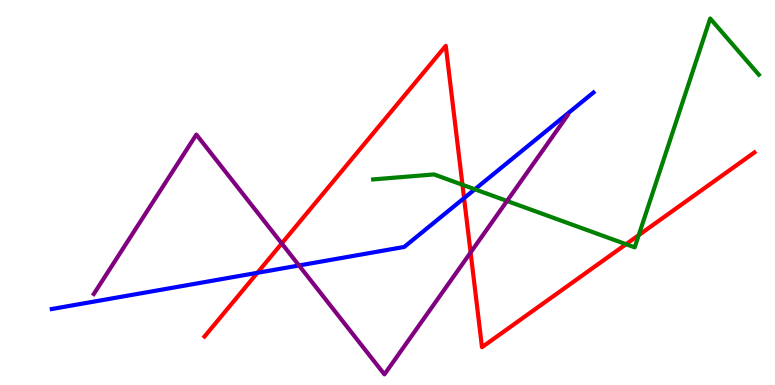[{'lines': ['blue', 'red'], 'intersections': [{'x': 3.32, 'y': 2.91}, {'x': 5.99, 'y': 4.85}]}, {'lines': ['green', 'red'], 'intersections': [{'x': 5.97, 'y': 5.2}, {'x': 8.08, 'y': 3.66}, {'x': 8.24, 'y': 3.89}]}, {'lines': ['purple', 'red'], 'intersections': [{'x': 3.64, 'y': 3.68}, {'x': 6.07, 'y': 3.44}]}, {'lines': ['blue', 'green'], 'intersections': [{'x': 6.13, 'y': 5.08}]}, {'lines': ['blue', 'purple'], 'intersections': [{'x': 3.86, 'y': 3.1}]}, {'lines': ['green', 'purple'], 'intersections': [{'x': 6.54, 'y': 4.78}]}]